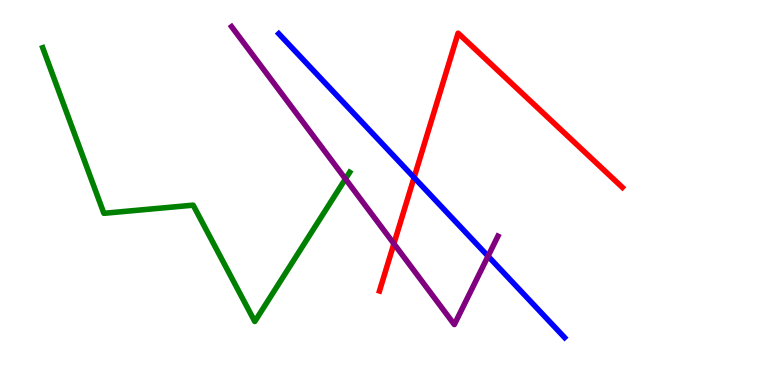[{'lines': ['blue', 'red'], 'intersections': [{'x': 5.34, 'y': 5.39}]}, {'lines': ['green', 'red'], 'intersections': []}, {'lines': ['purple', 'red'], 'intersections': [{'x': 5.08, 'y': 3.67}]}, {'lines': ['blue', 'green'], 'intersections': []}, {'lines': ['blue', 'purple'], 'intersections': [{'x': 6.3, 'y': 3.35}]}, {'lines': ['green', 'purple'], 'intersections': [{'x': 4.46, 'y': 5.35}]}]